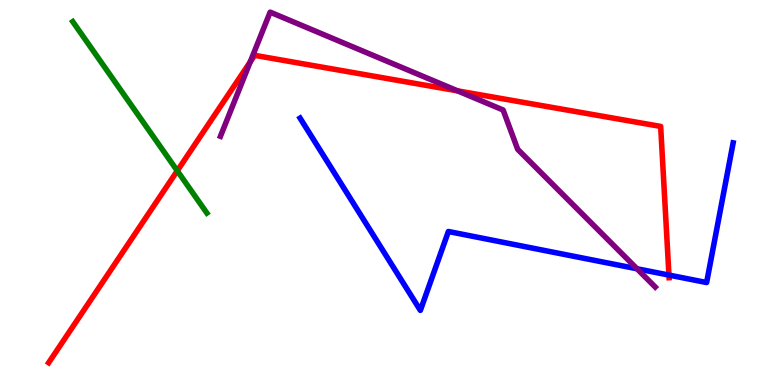[{'lines': ['blue', 'red'], 'intersections': [{'x': 8.63, 'y': 2.86}]}, {'lines': ['green', 'red'], 'intersections': [{'x': 2.29, 'y': 5.56}]}, {'lines': ['purple', 'red'], 'intersections': [{'x': 3.23, 'y': 8.39}, {'x': 5.9, 'y': 7.64}]}, {'lines': ['blue', 'green'], 'intersections': []}, {'lines': ['blue', 'purple'], 'intersections': [{'x': 8.22, 'y': 3.02}]}, {'lines': ['green', 'purple'], 'intersections': []}]